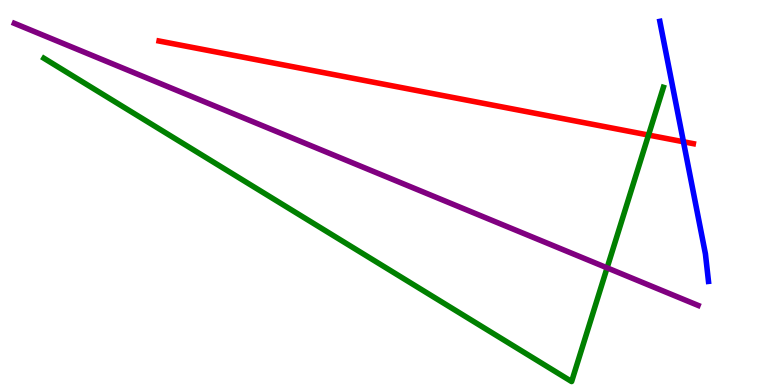[{'lines': ['blue', 'red'], 'intersections': [{'x': 8.82, 'y': 6.32}]}, {'lines': ['green', 'red'], 'intersections': [{'x': 8.37, 'y': 6.49}]}, {'lines': ['purple', 'red'], 'intersections': []}, {'lines': ['blue', 'green'], 'intersections': []}, {'lines': ['blue', 'purple'], 'intersections': []}, {'lines': ['green', 'purple'], 'intersections': [{'x': 7.83, 'y': 3.04}]}]